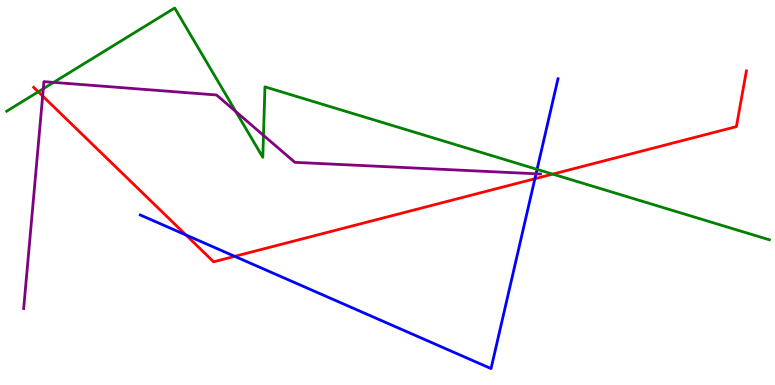[{'lines': ['blue', 'red'], 'intersections': [{'x': 2.4, 'y': 3.9}, {'x': 3.03, 'y': 3.34}, {'x': 6.9, 'y': 5.36}]}, {'lines': ['green', 'red'], 'intersections': [{'x': 0.494, 'y': 7.62}, {'x': 7.13, 'y': 5.48}]}, {'lines': ['purple', 'red'], 'intersections': [{'x': 0.55, 'y': 7.51}]}, {'lines': ['blue', 'green'], 'intersections': [{'x': 6.93, 'y': 5.6}]}, {'lines': ['blue', 'purple'], 'intersections': [{'x': 6.92, 'y': 5.49}]}, {'lines': ['green', 'purple'], 'intersections': [{'x': 0.559, 'y': 7.7}, {'x': 0.692, 'y': 7.86}, {'x': 3.04, 'y': 7.1}, {'x': 3.4, 'y': 6.48}]}]